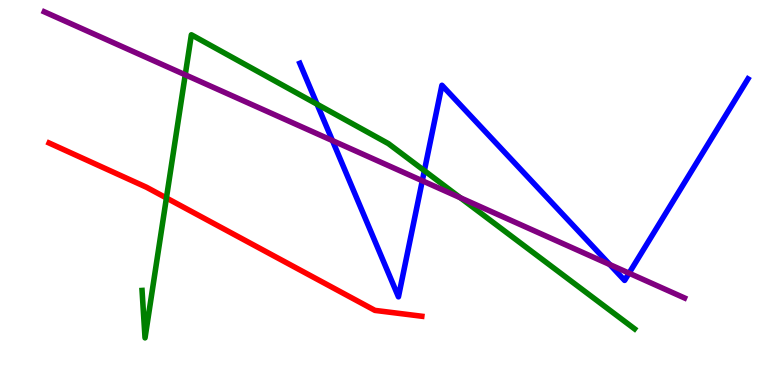[{'lines': ['blue', 'red'], 'intersections': []}, {'lines': ['green', 'red'], 'intersections': [{'x': 2.15, 'y': 4.86}]}, {'lines': ['purple', 'red'], 'intersections': []}, {'lines': ['blue', 'green'], 'intersections': [{'x': 4.09, 'y': 7.29}, {'x': 5.48, 'y': 5.57}]}, {'lines': ['blue', 'purple'], 'intersections': [{'x': 4.29, 'y': 6.35}, {'x': 5.45, 'y': 5.3}, {'x': 7.87, 'y': 3.13}, {'x': 8.12, 'y': 2.9}]}, {'lines': ['green', 'purple'], 'intersections': [{'x': 2.39, 'y': 8.06}, {'x': 5.94, 'y': 4.86}]}]